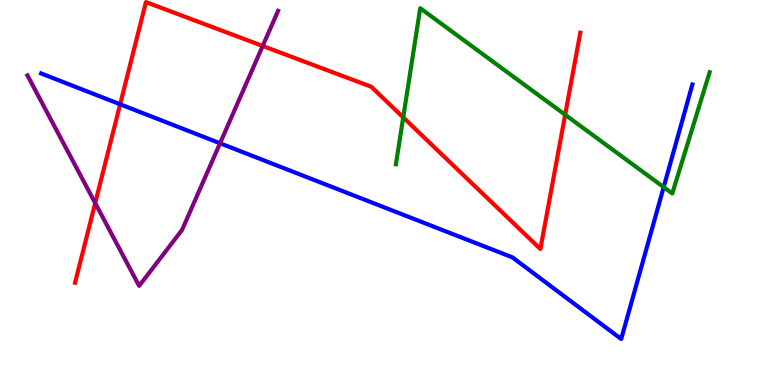[{'lines': ['blue', 'red'], 'intersections': [{'x': 1.55, 'y': 7.29}]}, {'lines': ['green', 'red'], 'intersections': [{'x': 5.2, 'y': 6.95}, {'x': 7.29, 'y': 7.02}]}, {'lines': ['purple', 'red'], 'intersections': [{'x': 1.23, 'y': 4.73}, {'x': 3.39, 'y': 8.81}]}, {'lines': ['blue', 'green'], 'intersections': [{'x': 8.56, 'y': 5.14}]}, {'lines': ['blue', 'purple'], 'intersections': [{'x': 2.84, 'y': 6.28}]}, {'lines': ['green', 'purple'], 'intersections': []}]